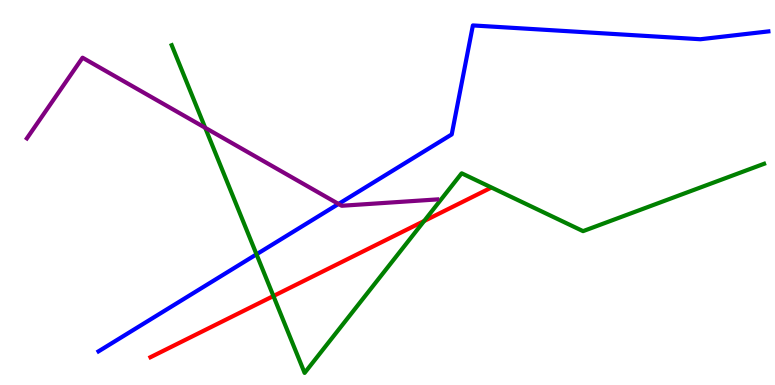[{'lines': ['blue', 'red'], 'intersections': []}, {'lines': ['green', 'red'], 'intersections': [{'x': 3.53, 'y': 2.31}, {'x': 5.47, 'y': 4.26}]}, {'lines': ['purple', 'red'], 'intersections': []}, {'lines': ['blue', 'green'], 'intersections': [{'x': 3.31, 'y': 3.39}]}, {'lines': ['blue', 'purple'], 'intersections': [{'x': 4.37, 'y': 4.7}]}, {'lines': ['green', 'purple'], 'intersections': [{'x': 2.65, 'y': 6.68}]}]